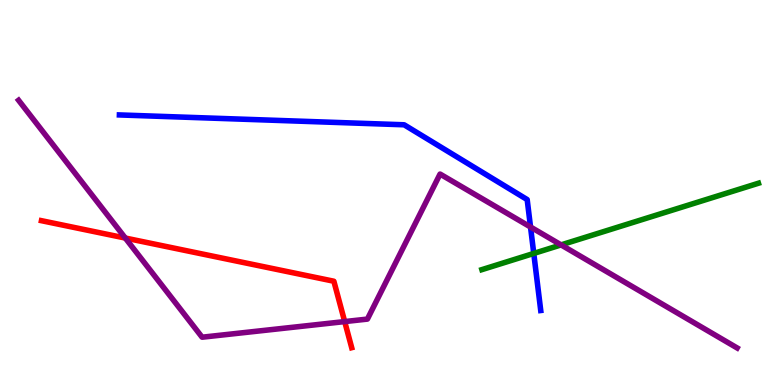[{'lines': ['blue', 'red'], 'intersections': []}, {'lines': ['green', 'red'], 'intersections': []}, {'lines': ['purple', 'red'], 'intersections': [{'x': 1.62, 'y': 3.82}, {'x': 4.45, 'y': 1.65}]}, {'lines': ['blue', 'green'], 'intersections': [{'x': 6.89, 'y': 3.42}]}, {'lines': ['blue', 'purple'], 'intersections': [{'x': 6.85, 'y': 4.1}]}, {'lines': ['green', 'purple'], 'intersections': [{'x': 7.24, 'y': 3.64}]}]